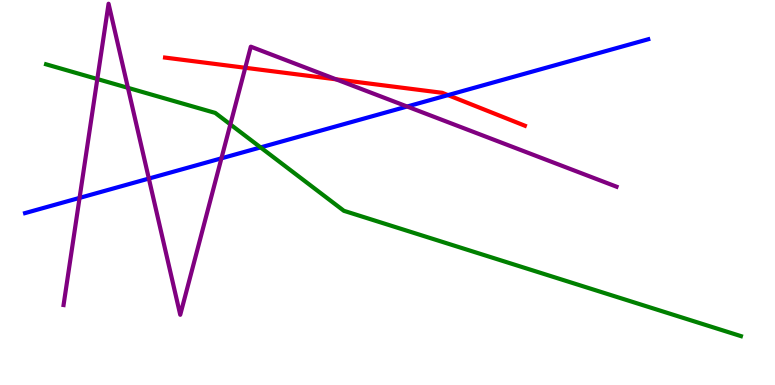[{'lines': ['blue', 'red'], 'intersections': [{'x': 5.78, 'y': 7.53}]}, {'lines': ['green', 'red'], 'intersections': []}, {'lines': ['purple', 'red'], 'intersections': [{'x': 3.16, 'y': 8.24}, {'x': 4.34, 'y': 7.94}]}, {'lines': ['blue', 'green'], 'intersections': [{'x': 3.36, 'y': 6.17}]}, {'lines': ['blue', 'purple'], 'intersections': [{'x': 1.03, 'y': 4.86}, {'x': 1.92, 'y': 5.36}, {'x': 2.86, 'y': 5.89}, {'x': 5.25, 'y': 7.23}]}, {'lines': ['green', 'purple'], 'intersections': [{'x': 1.26, 'y': 7.95}, {'x': 1.65, 'y': 7.72}, {'x': 2.97, 'y': 6.77}]}]